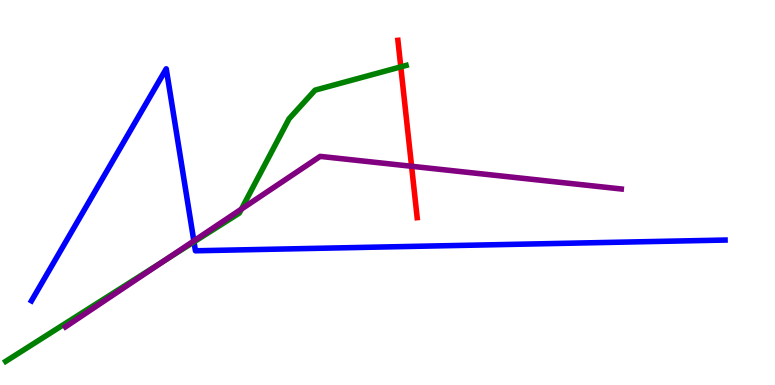[{'lines': ['blue', 'red'], 'intersections': []}, {'lines': ['green', 'red'], 'intersections': [{'x': 5.17, 'y': 8.26}]}, {'lines': ['purple', 'red'], 'intersections': [{'x': 5.31, 'y': 5.68}]}, {'lines': ['blue', 'green'], 'intersections': [{'x': 2.5, 'y': 3.72}]}, {'lines': ['blue', 'purple'], 'intersections': [{'x': 2.5, 'y': 3.74}]}, {'lines': ['green', 'purple'], 'intersections': [{'x': 2.12, 'y': 3.22}, {'x': 3.12, 'y': 4.57}]}]